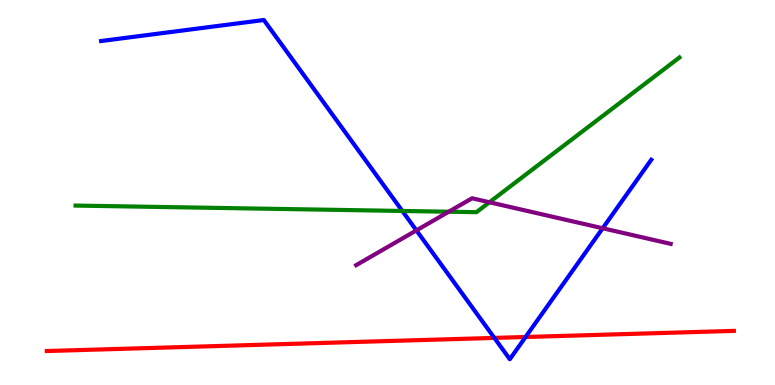[{'lines': ['blue', 'red'], 'intersections': [{'x': 6.38, 'y': 1.22}, {'x': 6.78, 'y': 1.25}]}, {'lines': ['green', 'red'], 'intersections': []}, {'lines': ['purple', 'red'], 'intersections': []}, {'lines': ['blue', 'green'], 'intersections': [{'x': 5.19, 'y': 4.52}]}, {'lines': ['blue', 'purple'], 'intersections': [{'x': 5.37, 'y': 4.02}, {'x': 7.78, 'y': 4.07}]}, {'lines': ['green', 'purple'], 'intersections': [{'x': 5.79, 'y': 4.5}, {'x': 6.32, 'y': 4.75}]}]